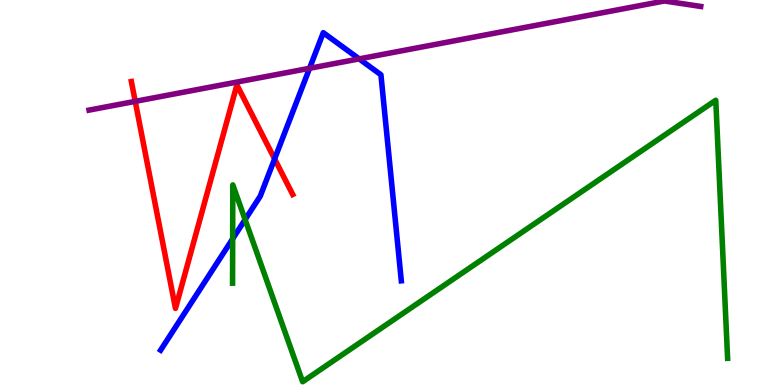[{'lines': ['blue', 'red'], 'intersections': [{'x': 3.54, 'y': 5.87}]}, {'lines': ['green', 'red'], 'intersections': []}, {'lines': ['purple', 'red'], 'intersections': [{'x': 1.74, 'y': 7.37}]}, {'lines': ['blue', 'green'], 'intersections': [{'x': 3.0, 'y': 3.8}, {'x': 3.16, 'y': 4.3}]}, {'lines': ['blue', 'purple'], 'intersections': [{'x': 3.99, 'y': 8.23}, {'x': 4.63, 'y': 8.47}]}, {'lines': ['green', 'purple'], 'intersections': []}]